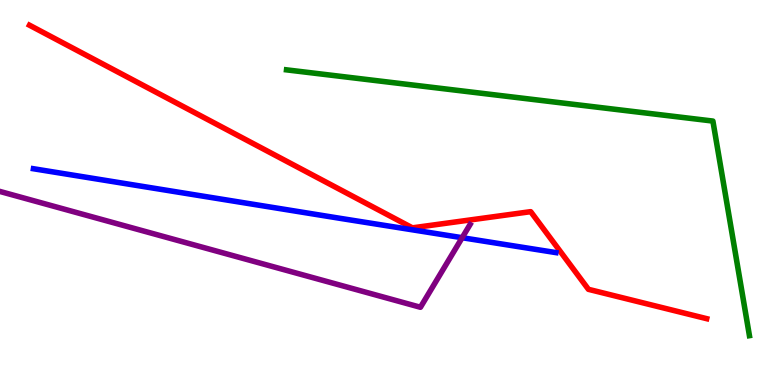[{'lines': ['blue', 'red'], 'intersections': []}, {'lines': ['green', 'red'], 'intersections': []}, {'lines': ['purple', 'red'], 'intersections': []}, {'lines': ['blue', 'green'], 'intersections': []}, {'lines': ['blue', 'purple'], 'intersections': [{'x': 5.96, 'y': 3.83}]}, {'lines': ['green', 'purple'], 'intersections': []}]